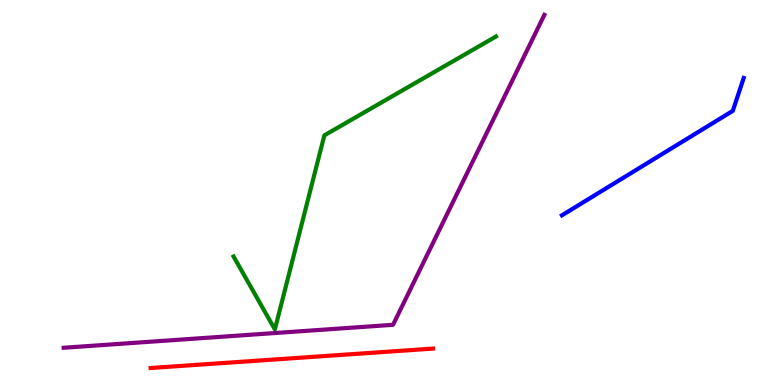[{'lines': ['blue', 'red'], 'intersections': []}, {'lines': ['green', 'red'], 'intersections': []}, {'lines': ['purple', 'red'], 'intersections': []}, {'lines': ['blue', 'green'], 'intersections': []}, {'lines': ['blue', 'purple'], 'intersections': []}, {'lines': ['green', 'purple'], 'intersections': []}]